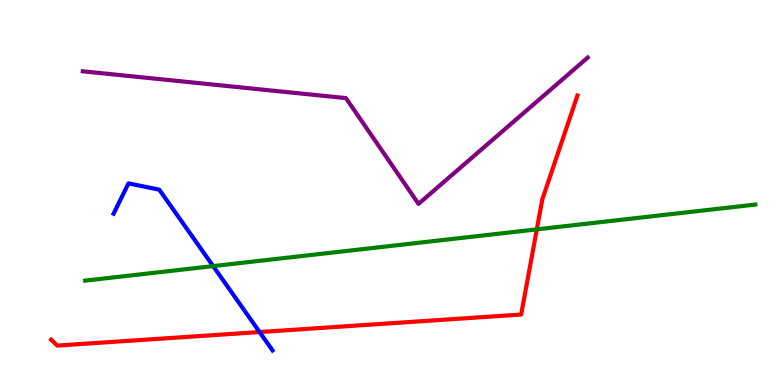[{'lines': ['blue', 'red'], 'intersections': [{'x': 3.35, 'y': 1.38}]}, {'lines': ['green', 'red'], 'intersections': [{'x': 6.93, 'y': 4.04}]}, {'lines': ['purple', 'red'], 'intersections': []}, {'lines': ['blue', 'green'], 'intersections': [{'x': 2.75, 'y': 3.09}]}, {'lines': ['blue', 'purple'], 'intersections': []}, {'lines': ['green', 'purple'], 'intersections': []}]